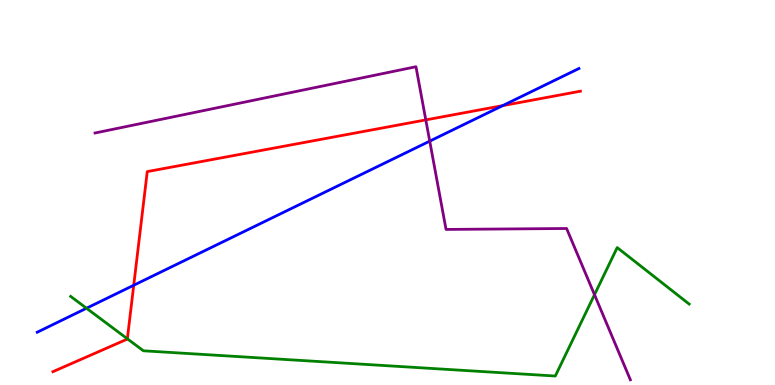[{'lines': ['blue', 'red'], 'intersections': [{'x': 1.73, 'y': 2.59}, {'x': 6.49, 'y': 7.26}]}, {'lines': ['green', 'red'], 'intersections': [{'x': 1.64, 'y': 1.2}]}, {'lines': ['purple', 'red'], 'intersections': [{'x': 5.49, 'y': 6.89}]}, {'lines': ['blue', 'green'], 'intersections': [{'x': 1.12, 'y': 1.99}]}, {'lines': ['blue', 'purple'], 'intersections': [{'x': 5.54, 'y': 6.33}]}, {'lines': ['green', 'purple'], 'intersections': [{'x': 7.67, 'y': 2.35}]}]